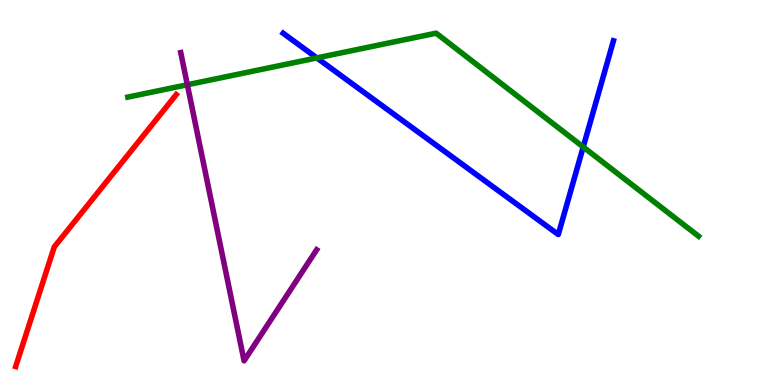[{'lines': ['blue', 'red'], 'intersections': []}, {'lines': ['green', 'red'], 'intersections': []}, {'lines': ['purple', 'red'], 'intersections': []}, {'lines': ['blue', 'green'], 'intersections': [{'x': 4.09, 'y': 8.5}, {'x': 7.53, 'y': 6.18}]}, {'lines': ['blue', 'purple'], 'intersections': []}, {'lines': ['green', 'purple'], 'intersections': [{'x': 2.42, 'y': 7.8}]}]